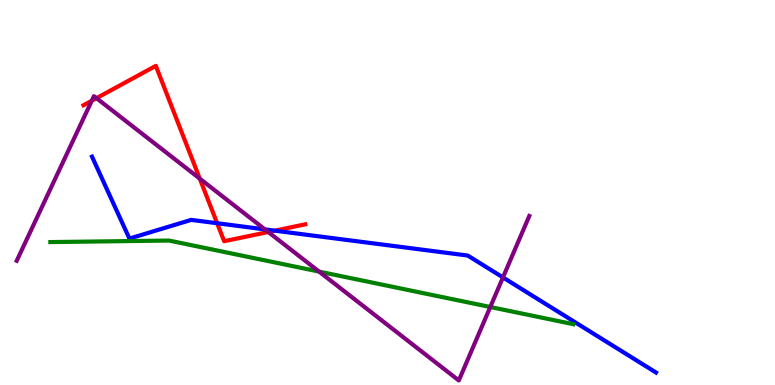[{'lines': ['blue', 'red'], 'intersections': [{'x': 2.8, 'y': 4.2}, {'x': 3.55, 'y': 4.01}]}, {'lines': ['green', 'red'], 'intersections': []}, {'lines': ['purple', 'red'], 'intersections': [{'x': 1.18, 'y': 7.38}, {'x': 1.24, 'y': 7.45}, {'x': 2.58, 'y': 5.36}, {'x': 3.46, 'y': 3.97}]}, {'lines': ['blue', 'green'], 'intersections': []}, {'lines': ['blue', 'purple'], 'intersections': [{'x': 3.42, 'y': 4.04}, {'x': 6.49, 'y': 2.79}]}, {'lines': ['green', 'purple'], 'intersections': [{'x': 4.12, 'y': 2.95}, {'x': 6.33, 'y': 2.03}]}]